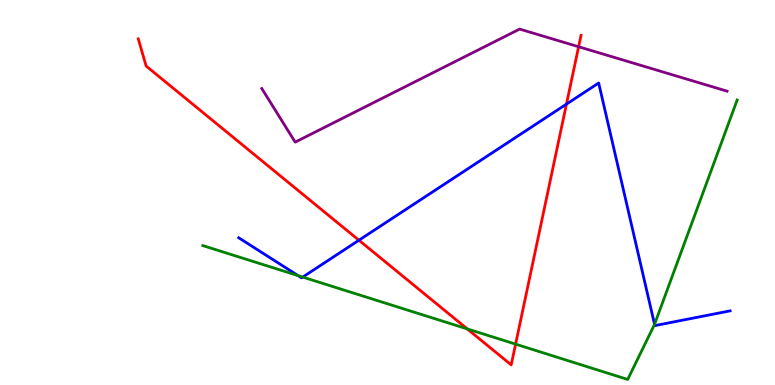[{'lines': ['blue', 'red'], 'intersections': [{'x': 4.63, 'y': 3.76}, {'x': 7.31, 'y': 7.3}]}, {'lines': ['green', 'red'], 'intersections': [{'x': 6.03, 'y': 1.46}, {'x': 6.65, 'y': 1.06}]}, {'lines': ['purple', 'red'], 'intersections': [{'x': 7.47, 'y': 8.79}]}, {'lines': ['blue', 'green'], 'intersections': [{'x': 3.85, 'y': 2.84}, {'x': 3.91, 'y': 2.8}, {'x': 8.45, 'y': 1.58}]}, {'lines': ['blue', 'purple'], 'intersections': []}, {'lines': ['green', 'purple'], 'intersections': []}]